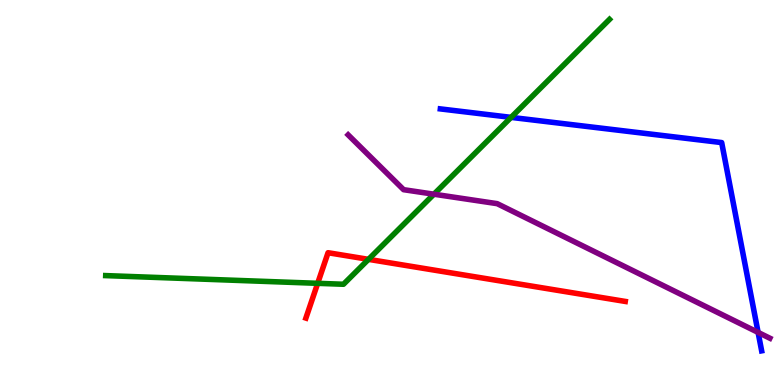[{'lines': ['blue', 'red'], 'intersections': []}, {'lines': ['green', 'red'], 'intersections': [{'x': 4.1, 'y': 2.64}, {'x': 4.75, 'y': 3.26}]}, {'lines': ['purple', 'red'], 'intersections': []}, {'lines': ['blue', 'green'], 'intersections': [{'x': 6.59, 'y': 6.95}]}, {'lines': ['blue', 'purple'], 'intersections': [{'x': 9.78, 'y': 1.37}]}, {'lines': ['green', 'purple'], 'intersections': [{'x': 5.6, 'y': 4.96}]}]